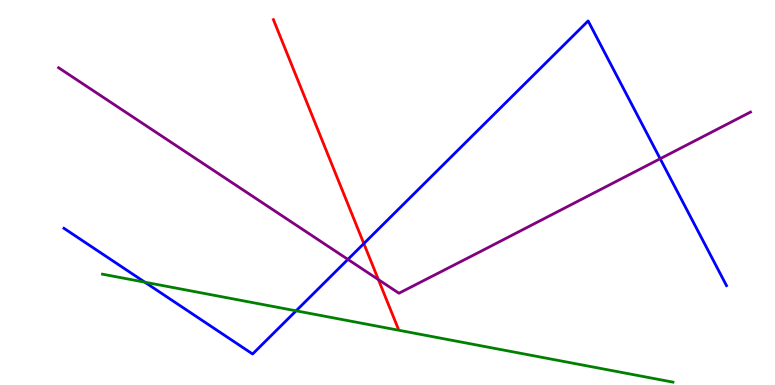[{'lines': ['blue', 'red'], 'intersections': [{'x': 4.69, 'y': 3.67}]}, {'lines': ['green', 'red'], 'intersections': []}, {'lines': ['purple', 'red'], 'intersections': [{'x': 4.88, 'y': 2.74}]}, {'lines': ['blue', 'green'], 'intersections': [{'x': 1.87, 'y': 2.67}, {'x': 3.82, 'y': 1.93}]}, {'lines': ['blue', 'purple'], 'intersections': [{'x': 4.49, 'y': 3.26}, {'x': 8.52, 'y': 5.88}]}, {'lines': ['green', 'purple'], 'intersections': []}]